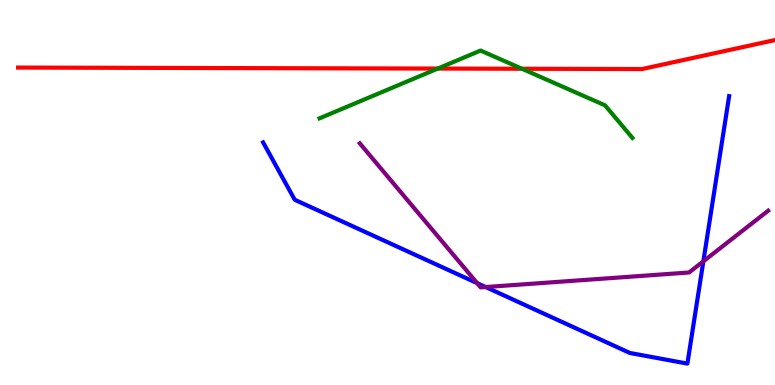[{'lines': ['blue', 'red'], 'intersections': []}, {'lines': ['green', 'red'], 'intersections': [{'x': 5.65, 'y': 8.22}, {'x': 6.73, 'y': 8.21}]}, {'lines': ['purple', 'red'], 'intersections': []}, {'lines': ['blue', 'green'], 'intersections': []}, {'lines': ['blue', 'purple'], 'intersections': [{'x': 6.16, 'y': 2.65}, {'x': 6.27, 'y': 2.54}, {'x': 9.08, 'y': 3.21}]}, {'lines': ['green', 'purple'], 'intersections': []}]